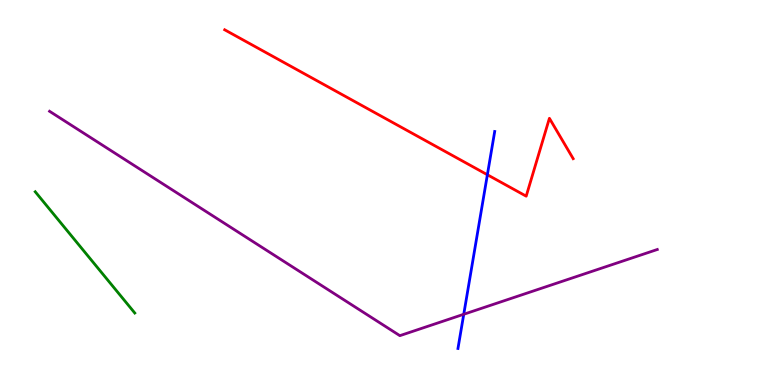[{'lines': ['blue', 'red'], 'intersections': [{'x': 6.29, 'y': 5.46}]}, {'lines': ['green', 'red'], 'intersections': []}, {'lines': ['purple', 'red'], 'intersections': []}, {'lines': ['blue', 'green'], 'intersections': []}, {'lines': ['blue', 'purple'], 'intersections': [{'x': 5.98, 'y': 1.84}]}, {'lines': ['green', 'purple'], 'intersections': []}]